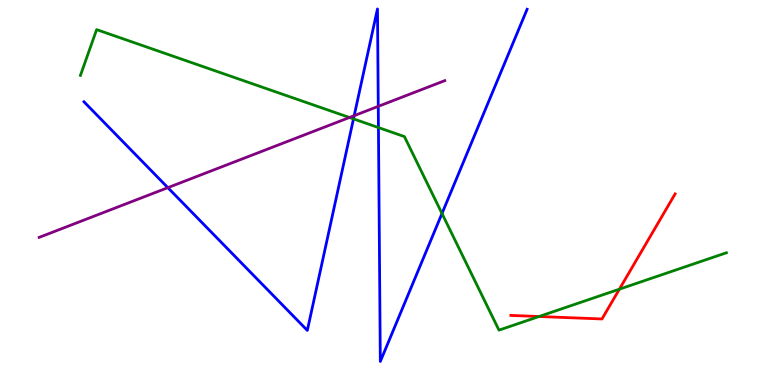[{'lines': ['blue', 'red'], 'intersections': []}, {'lines': ['green', 'red'], 'intersections': [{'x': 6.96, 'y': 1.78}, {'x': 7.99, 'y': 2.49}]}, {'lines': ['purple', 'red'], 'intersections': []}, {'lines': ['blue', 'green'], 'intersections': [{'x': 4.56, 'y': 6.91}, {'x': 4.88, 'y': 6.69}, {'x': 5.7, 'y': 4.45}]}, {'lines': ['blue', 'purple'], 'intersections': [{'x': 2.17, 'y': 5.13}, {'x': 4.57, 'y': 7.0}, {'x': 4.88, 'y': 7.24}]}, {'lines': ['green', 'purple'], 'intersections': [{'x': 4.51, 'y': 6.95}]}]